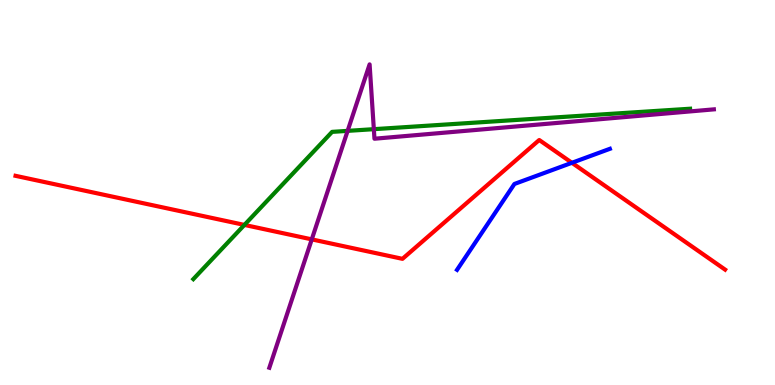[{'lines': ['blue', 'red'], 'intersections': [{'x': 7.38, 'y': 5.77}]}, {'lines': ['green', 'red'], 'intersections': [{'x': 3.15, 'y': 4.16}]}, {'lines': ['purple', 'red'], 'intersections': [{'x': 4.02, 'y': 3.78}]}, {'lines': ['blue', 'green'], 'intersections': []}, {'lines': ['blue', 'purple'], 'intersections': []}, {'lines': ['green', 'purple'], 'intersections': [{'x': 4.49, 'y': 6.6}, {'x': 4.82, 'y': 6.64}]}]